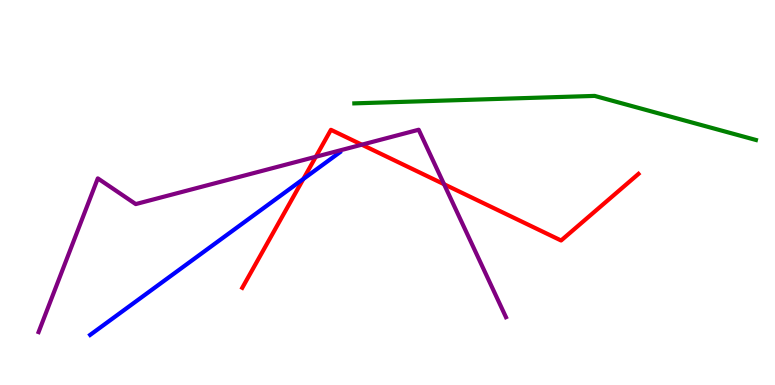[{'lines': ['blue', 'red'], 'intersections': [{'x': 3.91, 'y': 5.35}]}, {'lines': ['green', 'red'], 'intersections': []}, {'lines': ['purple', 'red'], 'intersections': [{'x': 4.07, 'y': 5.93}, {'x': 4.67, 'y': 6.24}, {'x': 5.73, 'y': 5.22}]}, {'lines': ['blue', 'green'], 'intersections': []}, {'lines': ['blue', 'purple'], 'intersections': []}, {'lines': ['green', 'purple'], 'intersections': []}]